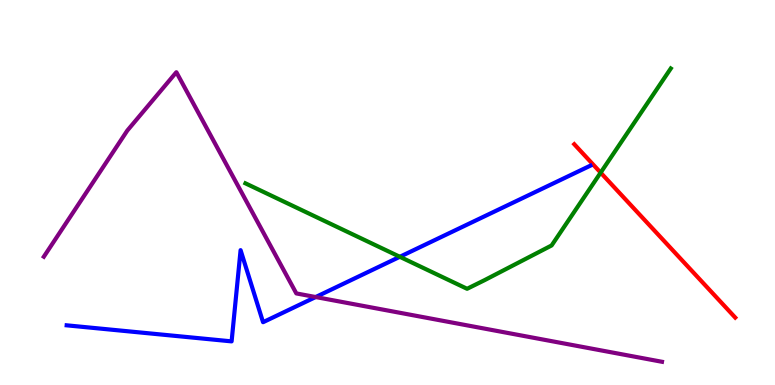[{'lines': ['blue', 'red'], 'intersections': []}, {'lines': ['green', 'red'], 'intersections': [{'x': 7.75, 'y': 5.52}]}, {'lines': ['purple', 'red'], 'intersections': []}, {'lines': ['blue', 'green'], 'intersections': [{'x': 5.16, 'y': 3.33}]}, {'lines': ['blue', 'purple'], 'intersections': [{'x': 4.07, 'y': 2.28}]}, {'lines': ['green', 'purple'], 'intersections': []}]